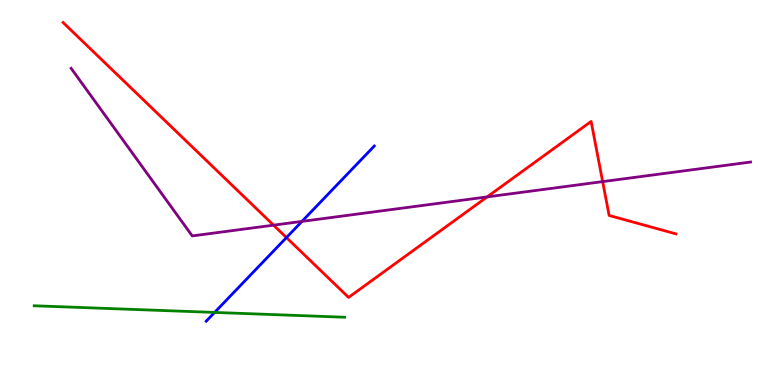[{'lines': ['blue', 'red'], 'intersections': [{'x': 3.7, 'y': 3.83}]}, {'lines': ['green', 'red'], 'intersections': []}, {'lines': ['purple', 'red'], 'intersections': [{'x': 3.53, 'y': 4.15}, {'x': 6.29, 'y': 4.89}, {'x': 7.78, 'y': 5.28}]}, {'lines': ['blue', 'green'], 'intersections': [{'x': 2.77, 'y': 1.88}]}, {'lines': ['blue', 'purple'], 'intersections': [{'x': 3.9, 'y': 4.25}]}, {'lines': ['green', 'purple'], 'intersections': []}]